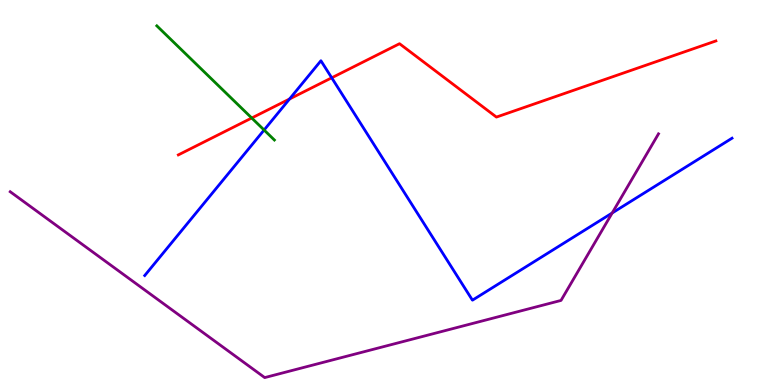[{'lines': ['blue', 'red'], 'intersections': [{'x': 3.74, 'y': 7.43}, {'x': 4.28, 'y': 7.98}]}, {'lines': ['green', 'red'], 'intersections': [{'x': 3.25, 'y': 6.94}]}, {'lines': ['purple', 'red'], 'intersections': []}, {'lines': ['blue', 'green'], 'intersections': [{'x': 3.41, 'y': 6.62}]}, {'lines': ['blue', 'purple'], 'intersections': [{'x': 7.9, 'y': 4.47}]}, {'lines': ['green', 'purple'], 'intersections': []}]